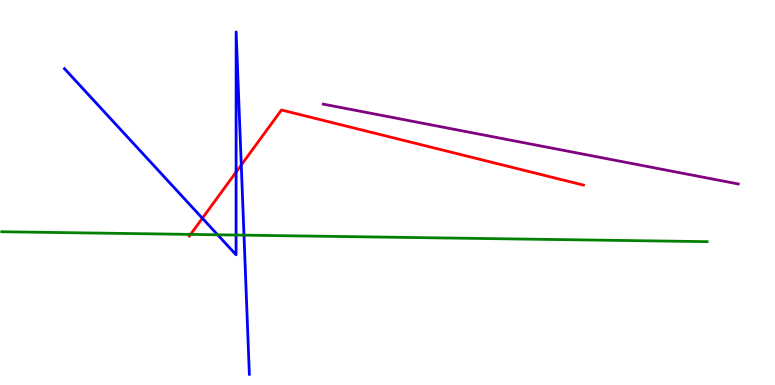[{'lines': ['blue', 'red'], 'intersections': [{'x': 2.61, 'y': 4.33}, {'x': 3.05, 'y': 5.53}, {'x': 3.11, 'y': 5.71}]}, {'lines': ['green', 'red'], 'intersections': [{'x': 2.46, 'y': 3.91}]}, {'lines': ['purple', 'red'], 'intersections': []}, {'lines': ['blue', 'green'], 'intersections': [{'x': 2.81, 'y': 3.9}, {'x': 3.05, 'y': 3.9}, {'x': 3.15, 'y': 3.89}]}, {'lines': ['blue', 'purple'], 'intersections': []}, {'lines': ['green', 'purple'], 'intersections': []}]